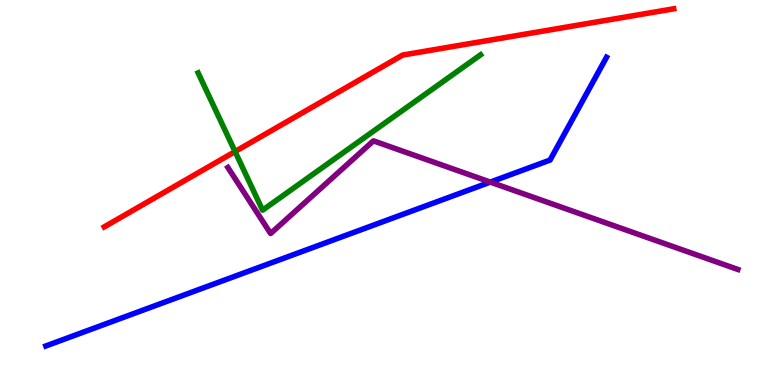[{'lines': ['blue', 'red'], 'intersections': []}, {'lines': ['green', 'red'], 'intersections': [{'x': 3.03, 'y': 6.06}]}, {'lines': ['purple', 'red'], 'intersections': []}, {'lines': ['blue', 'green'], 'intersections': []}, {'lines': ['blue', 'purple'], 'intersections': [{'x': 6.33, 'y': 5.27}]}, {'lines': ['green', 'purple'], 'intersections': []}]